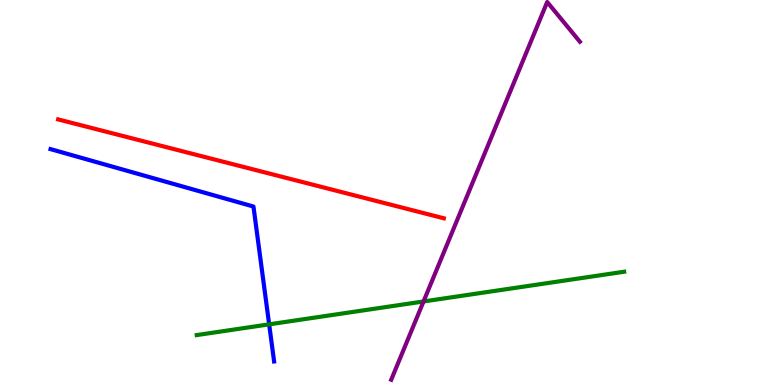[{'lines': ['blue', 'red'], 'intersections': []}, {'lines': ['green', 'red'], 'intersections': []}, {'lines': ['purple', 'red'], 'intersections': []}, {'lines': ['blue', 'green'], 'intersections': [{'x': 3.47, 'y': 1.58}]}, {'lines': ['blue', 'purple'], 'intersections': []}, {'lines': ['green', 'purple'], 'intersections': [{'x': 5.47, 'y': 2.17}]}]